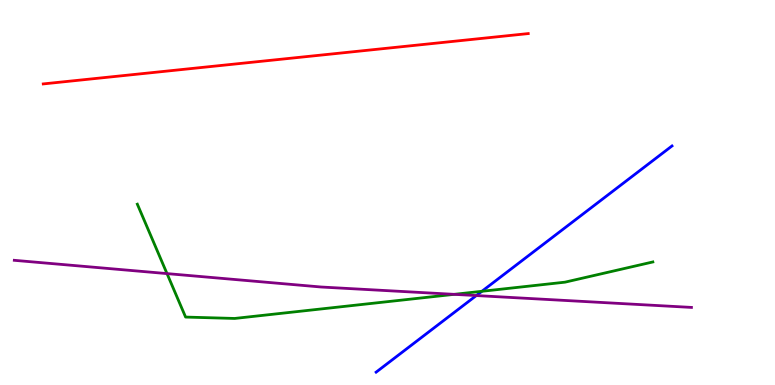[{'lines': ['blue', 'red'], 'intersections': []}, {'lines': ['green', 'red'], 'intersections': []}, {'lines': ['purple', 'red'], 'intersections': []}, {'lines': ['blue', 'green'], 'intersections': [{'x': 6.22, 'y': 2.43}]}, {'lines': ['blue', 'purple'], 'intersections': [{'x': 6.15, 'y': 2.32}]}, {'lines': ['green', 'purple'], 'intersections': [{'x': 2.16, 'y': 2.89}, {'x': 5.86, 'y': 2.35}]}]